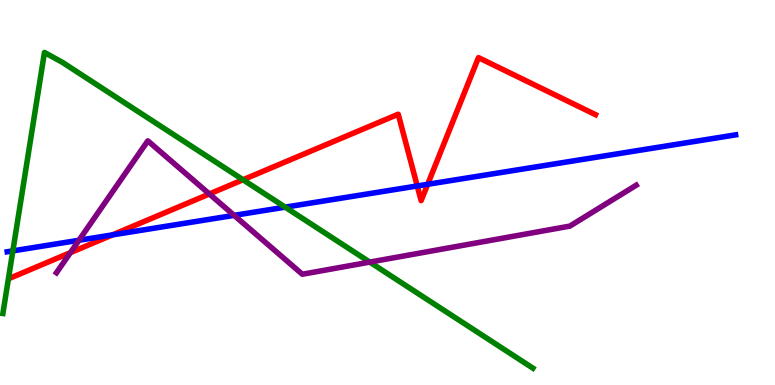[{'lines': ['blue', 'red'], 'intersections': [{'x': 1.45, 'y': 3.9}, {'x': 5.38, 'y': 5.17}, {'x': 5.52, 'y': 5.21}]}, {'lines': ['green', 'red'], 'intersections': [{'x': 3.14, 'y': 5.33}]}, {'lines': ['purple', 'red'], 'intersections': [{'x': 0.908, 'y': 3.44}, {'x': 2.7, 'y': 4.96}]}, {'lines': ['blue', 'green'], 'intersections': [{'x': 0.166, 'y': 3.48}, {'x': 3.68, 'y': 4.62}]}, {'lines': ['blue', 'purple'], 'intersections': [{'x': 1.02, 'y': 3.76}, {'x': 3.02, 'y': 4.41}]}, {'lines': ['green', 'purple'], 'intersections': [{'x': 4.77, 'y': 3.19}]}]